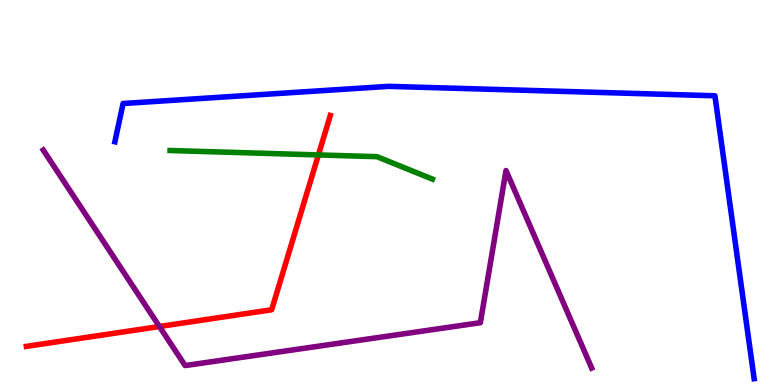[{'lines': ['blue', 'red'], 'intersections': []}, {'lines': ['green', 'red'], 'intersections': [{'x': 4.11, 'y': 5.98}]}, {'lines': ['purple', 'red'], 'intersections': [{'x': 2.06, 'y': 1.52}]}, {'lines': ['blue', 'green'], 'intersections': []}, {'lines': ['blue', 'purple'], 'intersections': []}, {'lines': ['green', 'purple'], 'intersections': []}]